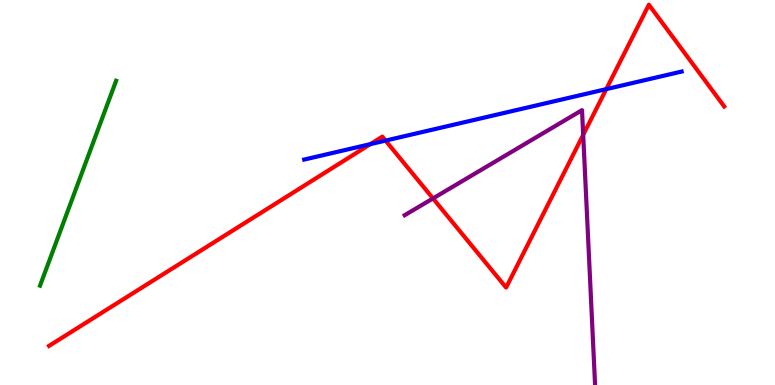[{'lines': ['blue', 'red'], 'intersections': [{'x': 4.78, 'y': 6.26}, {'x': 4.97, 'y': 6.35}, {'x': 7.82, 'y': 7.68}]}, {'lines': ['green', 'red'], 'intersections': []}, {'lines': ['purple', 'red'], 'intersections': [{'x': 5.59, 'y': 4.85}, {'x': 7.53, 'y': 6.5}]}, {'lines': ['blue', 'green'], 'intersections': []}, {'lines': ['blue', 'purple'], 'intersections': []}, {'lines': ['green', 'purple'], 'intersections': []}]